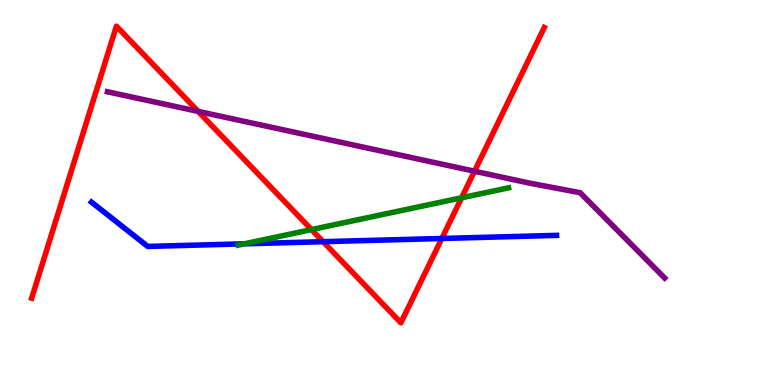[{'lines': ['blue', 'red'], 'intersections': [{'x': 4.17, 'y': 3.72}, {'x': 5.7, 'y': 3.81}]}, {'lines': ['green', 'red'], 'intersections': [{'x': 4.02, 'y': 4.04}, {'x': 5.96, 'y': 4.86}]}, {'lines': ['purple', 'red'], 'intersections': [{'x': 2.56, 'y': 7.11}, {'x': 6.12, 'y': 5.55}]}, {'lines': ['blue', 'green'], 'intersections': [{'x': 3.15, 'y': 3.67}]}, {'lines': ['blue', 'purple'], 'intersections': []}, {'lines': ['green', 'purple'], 'intersections': []}]